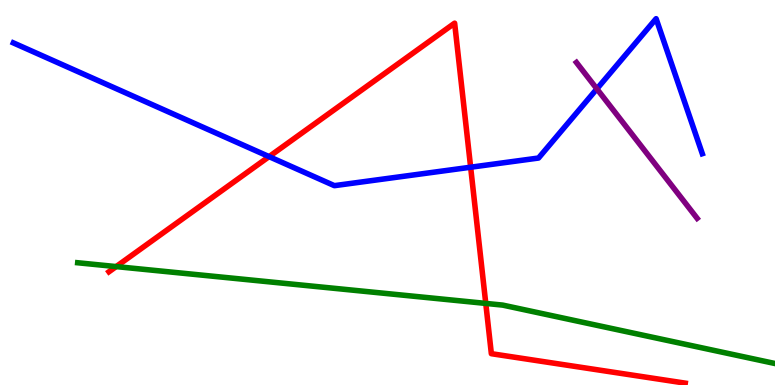[{'lines': ['blue', 'red'], 'intersections': [{'x': 3.47, 'y': 5.93}, {'x': 6.07, 'y': 5.66}]}, {'lines': ['green', 'red'], 'intersections': [{'x': 1.5, 'y': 3.08}, {'x': 6.27, 'y': 2.12}]}, {'lines': ['purple', 'red'], 'intersections': []}, {'lines': ['blue', 'green'], 'intersections': []}, {'lines': ['blue', 'purple'], 'intersections': [{'x': 7.7, 'y': 7.69}]}, {'lines': ['green', 'purple'], 'intersections': []}]